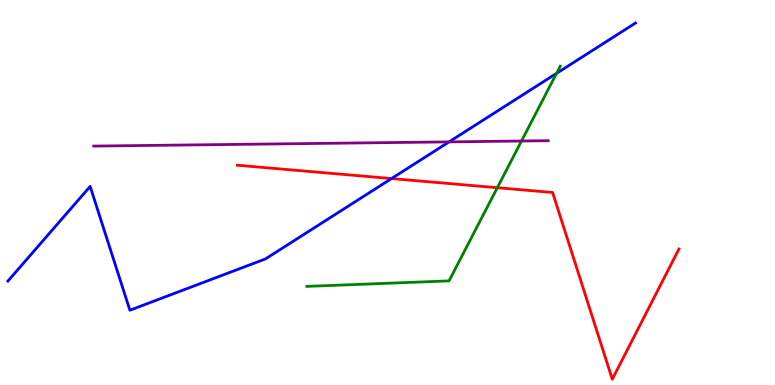[{'lines': ['blue', 'red'], 'intersections': [{'x': 5.05, 'y': 5.36}]}, {'lines': ['green', 'red'], 'intersections': [{'x': 6.42, 'y': 5.12}]}, {'lines': ['purple', 'red'], 'intersections': []}, {'lines': ['blue', 'green'], 'intersections': [{'x': 7.18, 'y': 8.09}]}, {'lines': ['blue', 'purple'], 'intersections': [{'x': 5.79, 'y': 6.31}]}, {'lines': ['green', 'purple'], 'intersections': [{'x': 6.73, 'y': 6.34}]}]